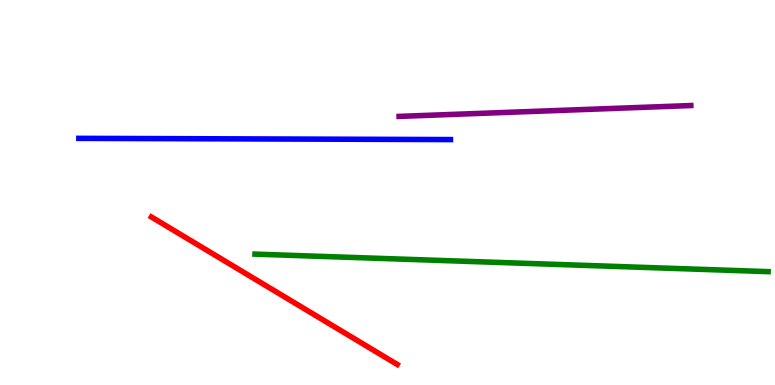[{'lines': ['blue', 'red'], 'intersections': []}, {'lines': ['green', 'red'], 'intersections': []}, {'lines': ['purple', 'red'], 'intersections': []}, {'lines': ['blue', 'green'], 'intersections': []}, {'lines': ['blue', 'purple'], 'intersections': []}, {'lines': ['green', 'purple'], 'intersections': []}]